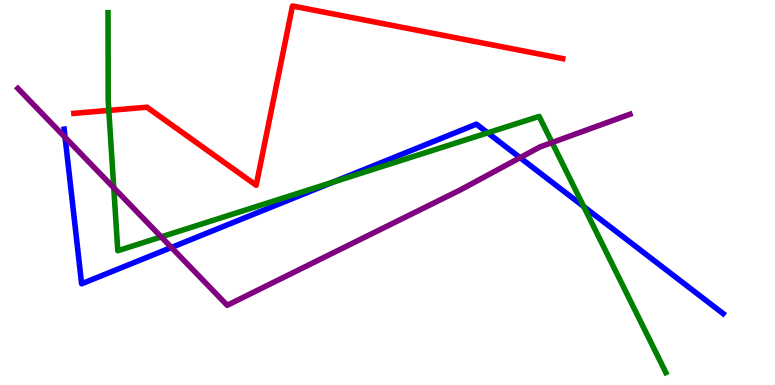[{'lines': ['blue', 'red'], 'intersections': []}, {'lines': ['green', 'red'], 'intersections': [{'x': 1.4, 'y': 7.13}]}, {'lines': ['purple', 'red'], 'intersections': []}, {'lines': ['blue', 'green'], 'intersections': [{'x': 4.3, 'y': 5.27}, {'x': 6.29, 'y': 6.55}, {'x': 7.53, 'y': 4.63}]}, {'lines': ['blue', 'purple'], 'intersections': [{'x': 0.84, 'y': 6.43}, {'x': 2.21, 'y': 3.57}, {'x': 6.71, 'y': 5.9}]}, {'lines': ['green', 'purple'], 'intersections': [{'x': 1.47, 'y': 5.12}, {'x': 2.08, 'y': 3.85}, {'x': 7.12, 'y': 6.3}]}]